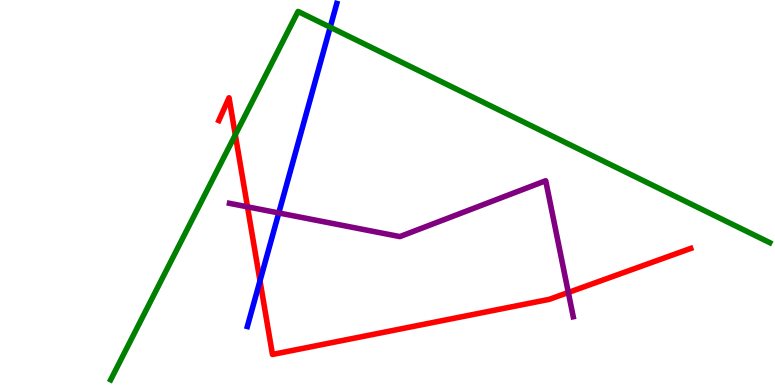[{'lines': ['blue', 'red'], 'intersections': [{'x': 3.35, 'y': 2.71}]}, {'lines': ['green', 'red'], 'intersections': [{'x': 3.04, 'y': 6.5}]}, {'lines': ['purple', 'red'], 'intersections': [{'x': 3.19, 'y': 4.63}, {'x': 7.33, 'y': 2.4}]}, {'lines': ['blue', 'green'], 'intersections': [{'x': 4.26, 'y': 9.29}]}, {'lines': ['blue', 'purple'], 'intersections': [{'x': 3.6, 'y': 4.47}]}, {'lines': ['green', 'purple'], 'intersections': []}]